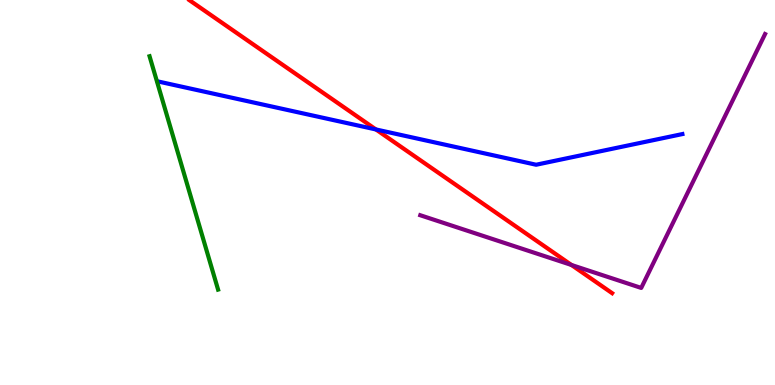[{'lines': ['blue', 'red'], 'intersections': [{'x': 4.85, 'y': 6.64}]}, {'lines': ['green', 'red'], 'intersections': []}, {'lines': ['purple', 'red'], 'intersections': [{'x': 7.37, 'y': 3.12}]}, {'lines': ['blue', 'green'], 'intersections': []}, {'lines': ['blue', 'purple'], 'intersections': []}, {'lines': ['green', 'purple'], 'intersections': []}]